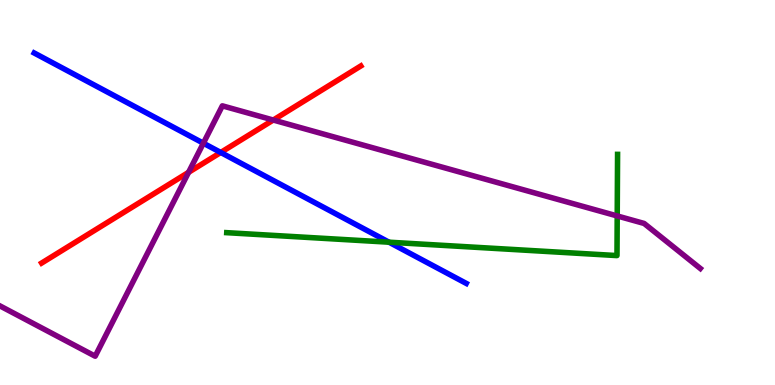[{'lines': ['blue', 'red'], 'intersections': [{'x': 2.85, 'y': 6.04}]}, {'lines': ['green', 'red'], 'intersections': []}, {'lines': ['purple', 'red'], 'intersections': [{'x': 2.43, 'y': 5.52}, {'x': 3.53, 'y': 6.88}]}, {'lines': ['blue', 'green'], 'intersections': [{'x': 5.02, 'y': 3.71}]}, {'lines': ['blue', 'purple'], 'intersections': [{'x': 2.62, 'y': 6.28}]}, {'lines': ['green', 'purple'], 'intersections': [{'x': 7.96, 'y': 4.39}]}]